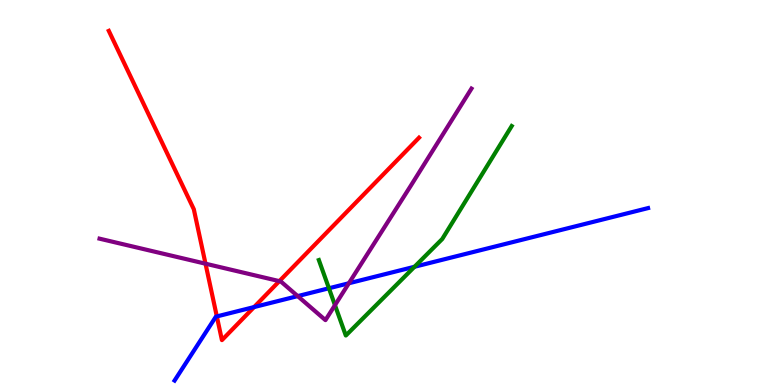[{'lines': ['blue', 'red'], 'intersections': [{'x': 2.8, 'y': 1.78}, {'x': 3.28, 'y': 2.02}]}, {'lines': ['green', 'red'], 'intersections': []}, {'lines': ['purple', 'red'], 'intersections': [{'x': 2.65, 'y': 3.15}, {'x': 3.6, 'y': 2.7}]}, {'lines': ['blue', 'green'], 'intersections': [{'x': 4.24, 'y': 2.51}, {'x': 5.35, 'y': 3.07}]}, {'lines': ['blue', 'purple'], 'intersections': [{'x': 3.84, 'y': 2.31}, {'x': 4.5, 'y': 2.64}]}, {'lines': ['green', 'purple'], 'intersections': [{'x': 4.32, 'y': 2.07}]}]